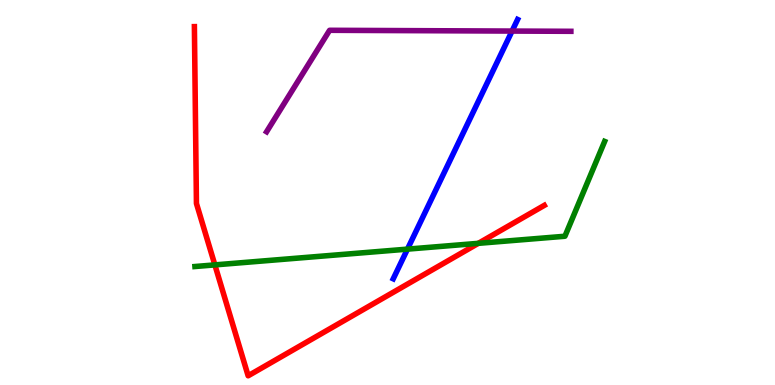[{'lines': ['blue', 'red'], 'intersections': []}, {'lines': ['green', 'red'], 'intersections': [{'x': 2.77, 'y': 3.12}, {'x': 6.17, 'y': 3.68}]}, {'lines': ['purple', 'red'], 'intersections': []}, {'lines': ['blue', 'green'], 'intersections': [{'x': 5.26, 'y': 3.53}]}, {'lines': ['blue', 'purple'], 'intersections': [{'x': 6.61, 'y': 9.19}]}, {'lines': ['green', 'purple'], 'intersections': []}]